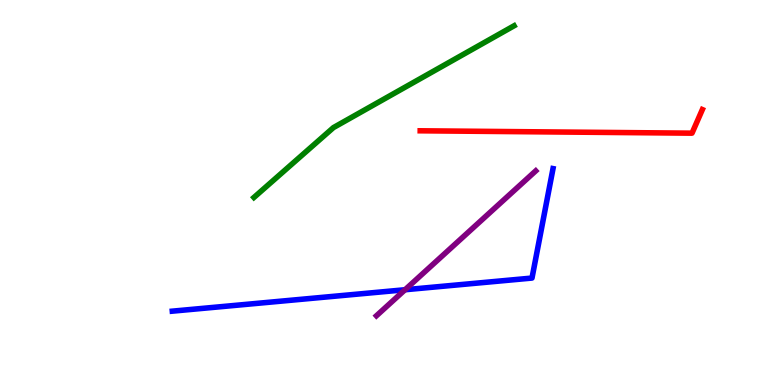[{'lines': ['blue', 'red'], 'intersections': []}, {'lines': ['green', 'red'], 'intersections': []}, {'lines': ['purple', 'red'], 'intersections': []}, {'lines': ['blue', 'green'], 'intersections': []}, {'lines': ['blue', 'purple'], 'intersections': [{'x': 5.23, 'y': 2.47}]}, {'lines': ['green', 'purple'], 'intersections': []}]